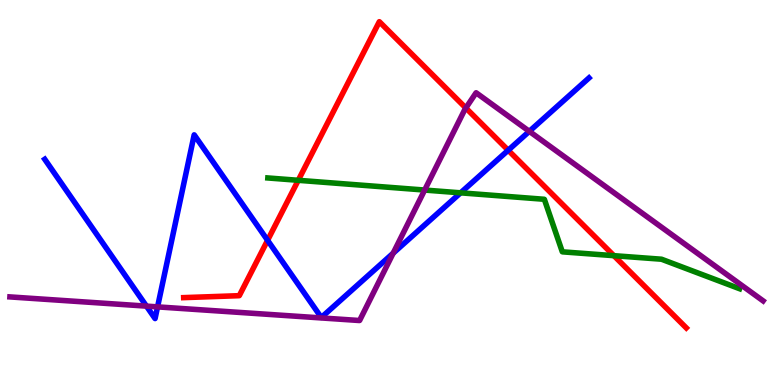[{'lines': ['blue', 'red'], 'intersections': [{'x': 3.45, 'y': 3.76}, {'x': 6.56, 'y': 6.1}]}, {'lines': ['green', 'red'], 'intersections': [{'x': 3.85, 'y': 5.32}, {'x': 7.92, 'y': 3.36}]}, {'lines': ['purple', 'red'], 'intersections': [{'x': 6.01, 'y': 7.2}]}, {'lines': ['blue', 'green'], 'intersections': [{'x': 5.94, 'y': 4.99}]}, {'lines': ['blue', 'purple'], 'intersections': [{'x': 1.89, 'y': 2.05}, {'x': 2.03, 'y': 2.03}, {'x': 5.07, 'y': 3.42}, {'x': 6.83, 'y': 6.59}]}, {'lines': ['green', 'purple'], 'intersections': [{'x': 5.48, 'y': 5.06}]}]